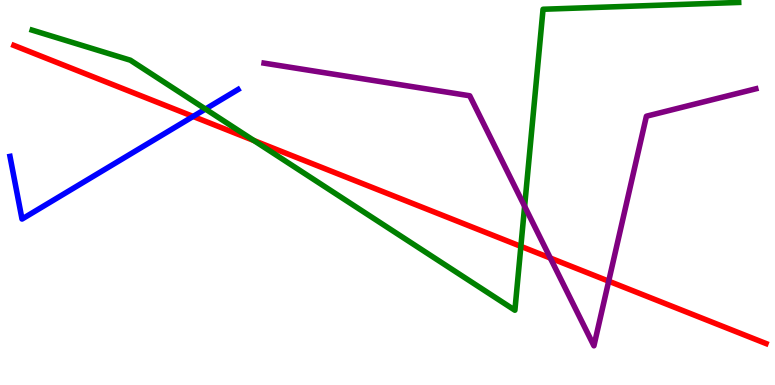[{'lines': ['blue', 'red'], 'intersections': [{'x': 2.49, 'y': 6.98}]}, {'lines': ['green', 'red'], 'intersections': [{'x': 3.28, 'y': 6.35}, {'x': 6.72, 'y': 3.6}]}, {'lines': ['purple', 'red'], 'intersections': [{'x': 7.1, 'y': 3.3}, {'x': 7.85, 'y': 2.7}]}, {'lines': ['blue', 'green'], 'intersections': [{'x': 2.65, 'y': 7.17}]}, {'lines': ['blue', 'purple'], 'intersections': []}, {'lines': ['green', 'purple'], 'intersections': [{'x': 6.77, 'y': 4.64}]}]